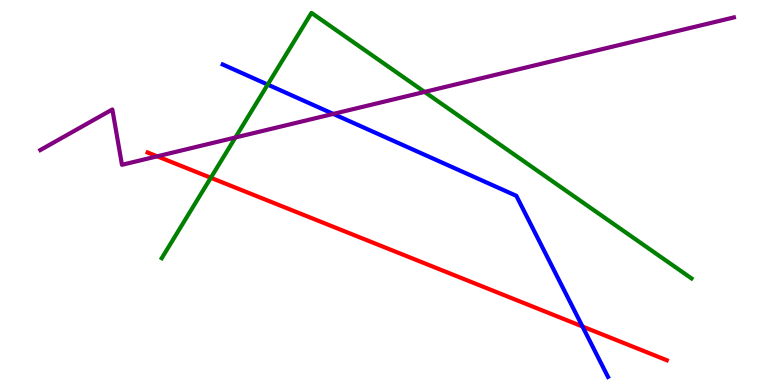[{'lines': ['blue', 'red'], 'intersections': [{'x': 7.52, 'y': 1.52}]}, {'lines': ['green', 'red'], 'intersections': [{'x': 2.72, 'y': 5.38}]}, {'lines': ['purple', 'red'], 'intersections': [{'x': 2.03, 'y': 5.94}]}, {'lines': ['blue', 'green'], 'intersections': [{'x': 3.45, 'y': 7.8}]}, {'lines': ['blue', 'purple'], 'intersections': [{'x': 4.3, 'y': 7.04}]}, {'lines': ['green', 'purple'], 'intersections': [{'x': 3.04, 'y': 6.43}, {'x': 5.48, 'y': 7.61}]}]